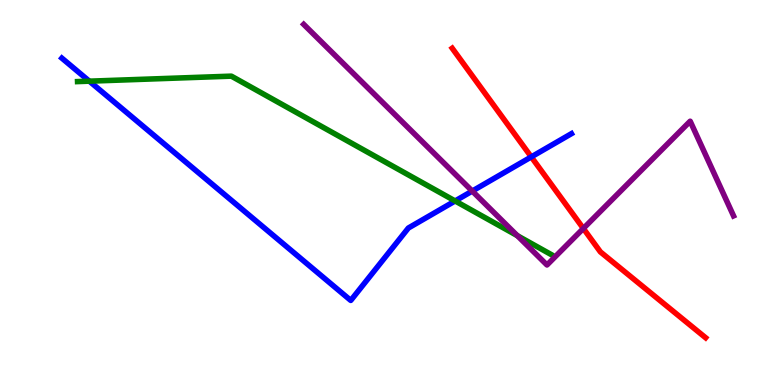[{'lines': ['blue', 'red'], 'intersections': [{'x': 6.86, 'y': 5.92}]}, {'lines': ['green', 'red'], 'intersections': []}, {'lines': ['purple', 'red'], 'intersections': [{'x': 7.53, 'y': 4.07}]}, {'lines': ['blue', 'green'], 'intersections': [{'x': 1.15, 'y': 7.89}, {'x': 5.87, 'y': 4.78}]}, {'lines': ['blue', 'purple'], 'intersections': [{'x': 6.09, 'y': 5.04}]}, {'lines': ['green', 'purple'], 'intersections': [{'x': 6.68, 'y': 3.88}]}]